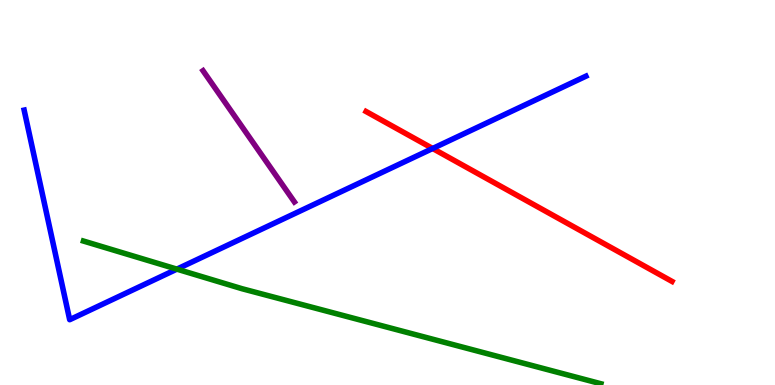[{'lines': ['blue', 'red'], 'intersections': [{'x': 5.58, 'y': 6.14}]}, {'lines': ['green', 'red'], 'intersections': []}, {'lines': ['purple', 'red'], 'intersections': []}, {'lines': ['blue', 'green'], 'intersections': [{'x': 2.28, 'y': 3.01}]}, {'lines': ['blue', 'purple'], 'intersections': []}, {'lines': ['green', 'purple'], 'intersections': []}]